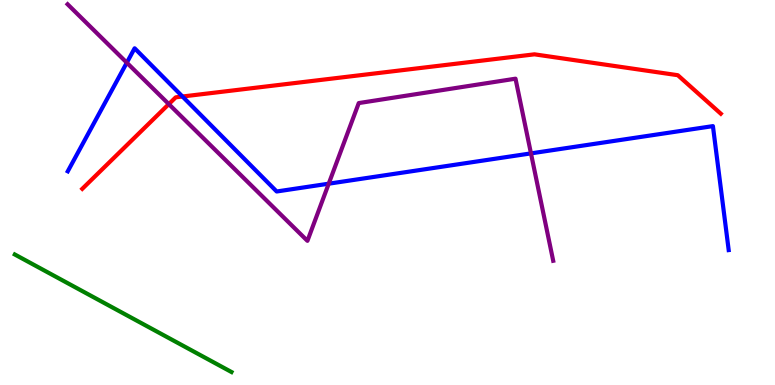[{'lines': ['blue', 'red'], 'intersections': [{'x': 2.35, 'y': 7.49}]}, {'lines': ['green', 'red'], 'intersections': []}, {'lines': ['purple', 'red'], 'intersections': [{'x': 2.18, 'y': 7.3}]}, {'lines': ['blue', 'green'], 'intersections': []}, {'lines': ['blue', 'purple'], 'intersections': [{'x': 1.64, 'y': 8.37}, {'x': 4.24, 'y': 5.23}, {'x': 6.85, 'y': 6.02}]}, {'lines': ['green', 'purple'], 'intersections': []}]